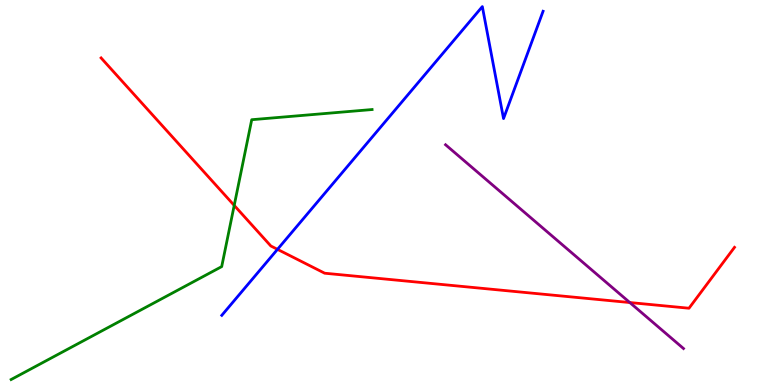[{'lines': ['blue', 'red'], 'intersections': [{'x': 3.58, 'y': 3.52}]}, {'lines': ['green', 'red'], 'intersections': [{'x': 3.02, 'y': 4.66}]}, {'lines': ['purple', 'red'], 'intersections': [{'x': 8.13, 'y': 2.14}]}, {'lines': ['blue', 'green'], 'intersections': []}, {'lines': ['blue', 'purple'], 'intersections': []}, {'lines': ['green', 'purple'], 'intersections': []}]